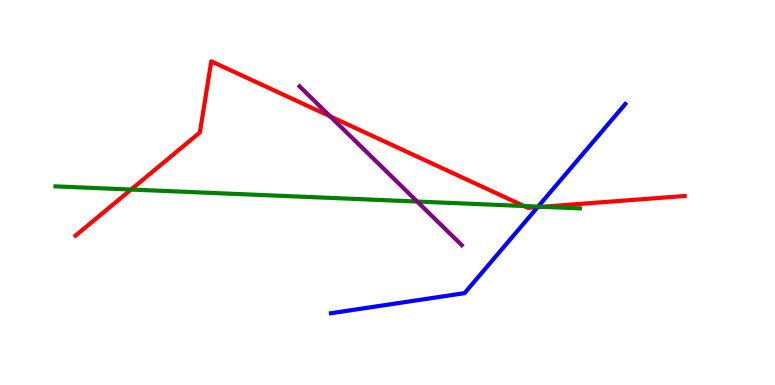[{'lines': ['blue', 'red'], 'intersections': [{'x': 6.94, 'y': 4.62}]}, {'lines': ['green', 'red'], 'intersections': [{'x': 1.69, 'y': 5.08}, {'x': 6.76, 'y': 4.65}, {'x': 7.0, 'y': 4.63}]}, {'lines': ['purple', 'red'], 'intersections': [{'x': 4.26, 'y': 6.98}]}, {'lines': ['blue', 'green'], 'intersections': [{'x': 6.94, 'y': 4.63}]}, {'lines': ['blue', 'purple'], 'intersections': []}, {'lines': ['green', 'purple'], 'intersections': [{'x': 5.38, 'y': 4.77}]}]